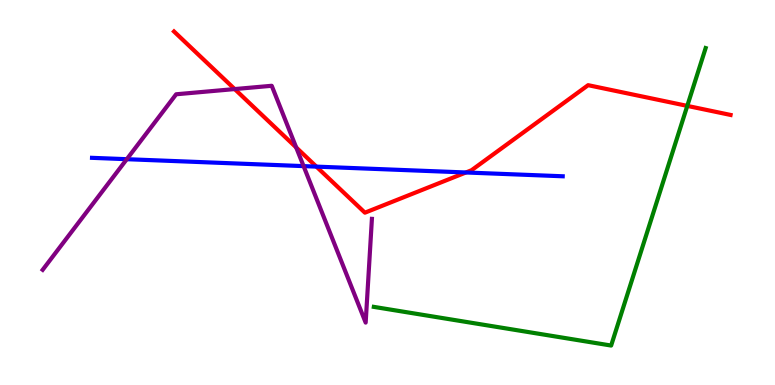[{'lines': ['blue', 'red'], 'intersections': [{'x': 4.08, 'y': 5.67}, {'x': 6.01, 'y': 5.52}]}, {'lines': ['green', 'red'], 'intersections': [{'x': 8.87, 'y': 7.25}]}, {'lines': ['purple', 'red'], 'intersections': [{'x': 3.03, 'y': 7.69}, {'x': 3.82, 'y': 6.17}]}, {'lines': ['blue', 'green'], 'intersections': []}, {'lines': ['blue', 'purple'], 'intersections': [{'x': 1.64, 'y': 5.87}, {'x': 3.92, 'y': 5.69}]}, {'lines': ['green', 'purple'], 'intersections': []}]